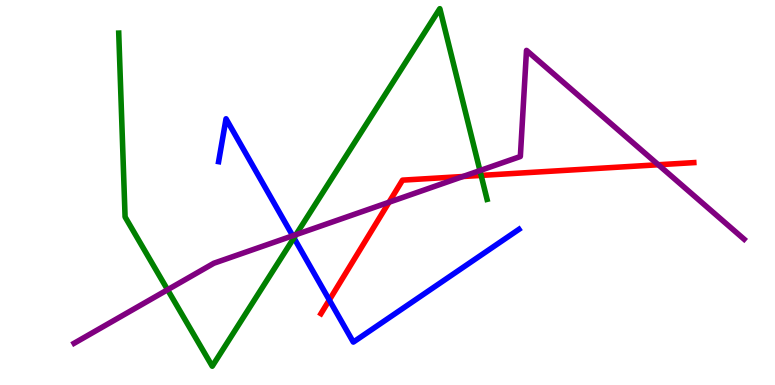[{'lines': ['blue', 'red'], 'intersections': [{'x': 4.25, 'y': 2.21}]}, {'lines': ['green', 'red'], 'intersections': [{'x': 6.21, 'y': 5.44}]}, {'lines': ['purple', 'red'], 'intersections': [{'x': 5.02, 'y': 4.75}, {'x': 5.97, 'y': 5.42}, {'x': 8.49, 'y': 5.72}]}, {'lines': ['blue', 'green'], 'intersections': [{'x': 3.79, 'y': 3.82}]}, {'lines': ['blue', 'purple'], 'intersections': [{'x': 3.78, 'y': 3.88}]}, {'lines': ['green', 'purple'], 'intersections': [{'x': 2.16, 'y': 2.47}, {'x': 3.82, 'y': 3.91}, {'x': 6.19, 'y': 5.57}]}]